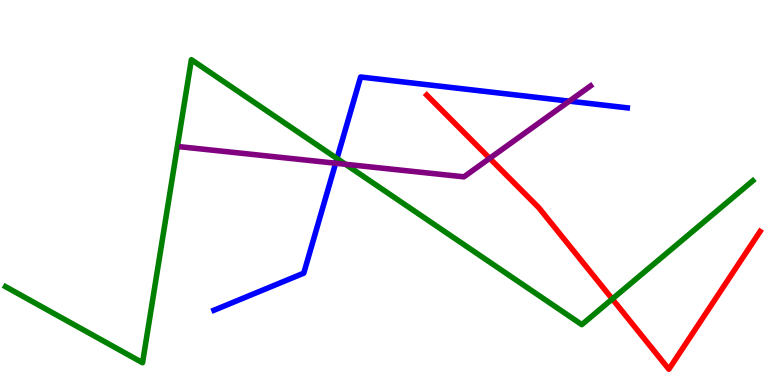[{'lines': ['blue', 'red'], 'intersections': []}, {'lines': ['green', 'red'], 'intersections': [{'x': 7.9, 'y': 2.23}]}, {'lines': ['purple', 'red'], 'intersections': [{'x': 6.32, 'y': 5.89}]}, {'lines': ['blue', 'green'], 'intersections': [{'x': 4.35, 'y': 5.88}]}, {'lines': ['blue', 'purple'], 'intersections': [{'x': 4.33, 'y': 5.76}, {'x': 7.35, 'y': 7.37}]}, {'lines': ['green', 'purple'], 'intersections': [{'x': 4.46, 'y': 5.73}]}]